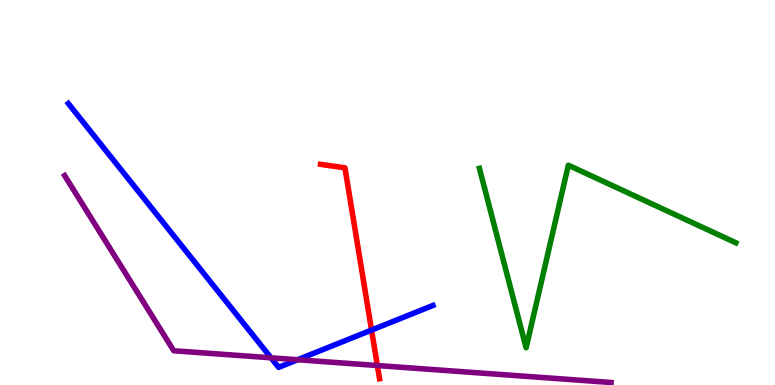[{'lines': ['blue', 'red'], 'intersections': [{'x': 4.79, 'y': 1.43}]}, {'lines': ['green', 'red'], 'intersections': []}, {'lines': ['purple', 'red'], 'intersections': [{'x': 4.87, 'y': 0.506}]}, {'lines': ['blue', 'green'], 'intersections': []}, {'lines': ['blue', 'purple'], 'intersections': [{'x': 3.5, 'y': 0.706}, {'x': 3.84, 'y': 0.656}]}, {'lines': ['green', 'purple'], 'intersections': []}]